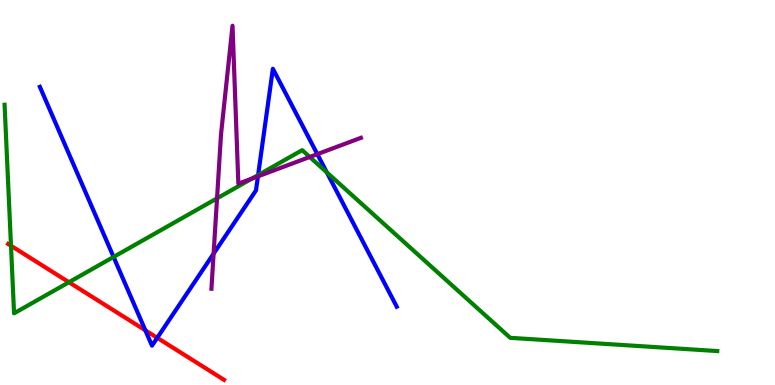[{'lines': ['blue', 'red'], 'intersections': [{'x': 1.88, 'y': 1.42}, {'x': 2.03, 'y': 1.23}]}, {'lines': ['green', 'red'], 'intersections': [{'x': 0.142, 'y': 3.62}, {'x': 0.89, 'y': 2.67}]}, {'lines': ['purple', 'red'], 'intersections': []}, {'lines': ['blue', 'green'], 'intersections': [{'x': 1.47, 'y': 3.33}, {'x': 3.33, 'y': 5.45}, {'x': 4.22, 'y': 5.52}]}, {'lines': ['blue', 'purple'], 'intersections': [{'x': 2.76, 'y': 3.41}, {'x': 3.33, 'y': 5.42}, {'x': 4.09, 'y': 6.0}]}, {'lines': ['green', 'purple'], 'intersections': [{'x': 2.8, 'y': 4.85}, {'x': 3.25, 'y': 5.36}, {'x': 4.0, 'y': 5.92}]}]